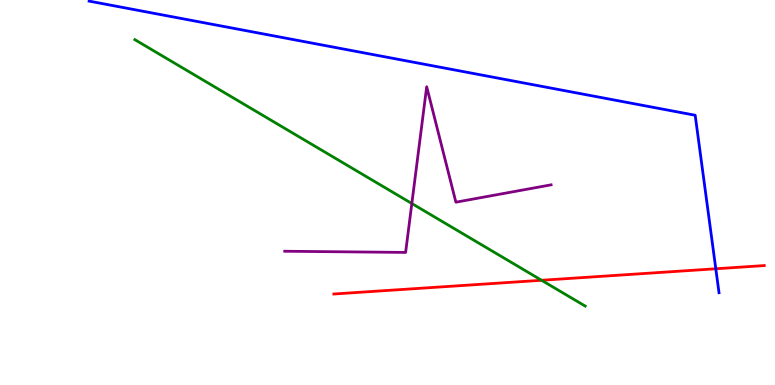[{'lines': ['blue', 'red'], 'intersections': [{'x': 9.24, 'y': 3.02}]}, {'lines': ['green', 'red'], 'intersections': [{'x': 6.99, 'y': 2.72}]}, {'lines': ['purple', 'red'], 'intersections': []}, {'lines': ['blue', 'green'], 'intersections': []}, {'lines': ['blue', 'purple'], 'intersections': []}, {'lines': ['green', 'purple'], 'intersections': [{'x': 5.31, 'y': 4.71}]}]